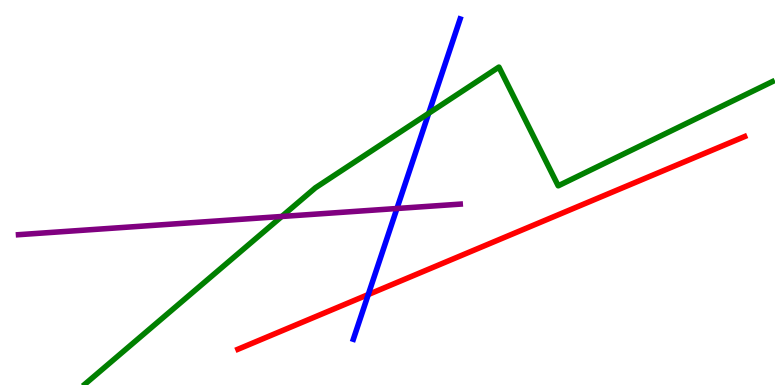[{'lines': ['blue', 'red'], 'intersections': [{'x': 4.75, 'y': 2.35}]}, {'lines': ['green', 'red'], 'intersections': []}, {'lines': ['purple', 'red'], 'intersections': []}, {'lines': ['blue', 'green'], 'intersections': [{'x': 5.53, 'y': 7.06}]}, {'lines': ['blue', 'purple'], 'intersections': [{'x': 5.12, 'y': 4.58}]}, {'lines': ['green', 'purple'], 'intersections': [{'x': 3.64, 'y': 4.38}]}]